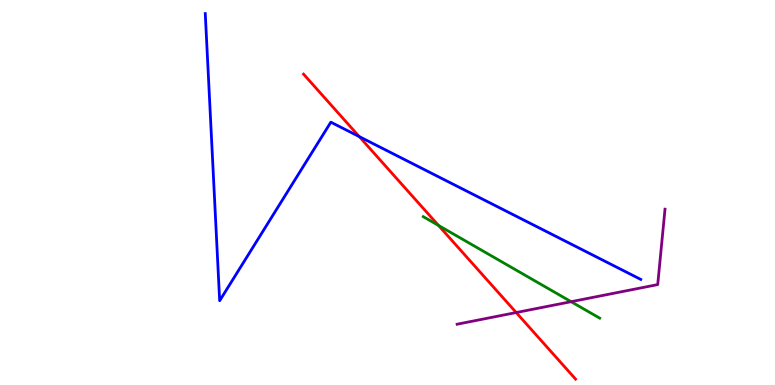[{'lines': ['blue', 'red'], 'intersections': [{'x': 4.64, 'y': 6.45}]}, {'lines': ['green', 'red'], 'intersections': [{'x': 5.66, 'y': 4.14}]}, {'lines': ['purple', 'red'], 'intersections': [{'x': 6.66, 'y': 1.88}]}, {'lines': ['blue', 'green'], 'intersections': []}, {'lines': ['blue', 'purple'], 'intersections': []}, {'lines': ['green', 'purple'], 'intersections': [{'x': 7.37, 'y': 2.16}]}]